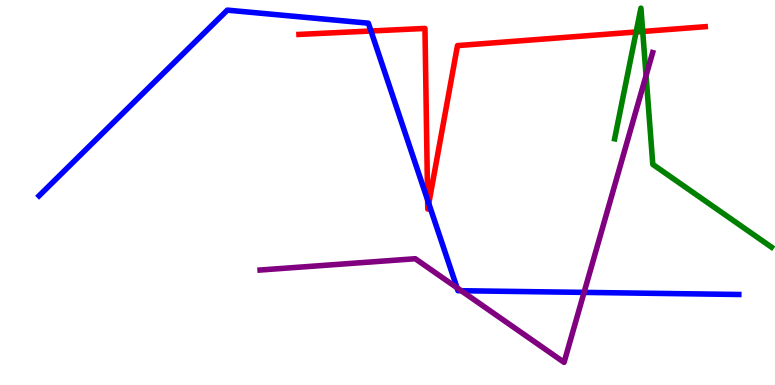[{'lines': ['blue', 'red'], 'intersections': [{'x': 4.79, 'y': 9.19}, {'x': 5.52, 'y': 4.8}, {'x': 5.53, 'y': 4.71}]}, {'lines': ['green', 'red'], 'intersections': [{'x': 8.21, 'y': 9.17}, {'x': 8.29, 'y': 9.18}]}, {'lines': ['purple', 'red'], 'intersections': []}, {'lines': ['blue', 'green'], 'intersections': []}, {'lines': ['blue', 'purple'], 'intersections': [{'x': 5.9, 'y': 2.52}, {'x': 5.95, 'y': 2.45}, {'x': 7.54, 'y': 2.41}]}, {'lines': ['green', 'purple'], 'intersections': [{'x': 8.34, 'y': 8.04}]}]